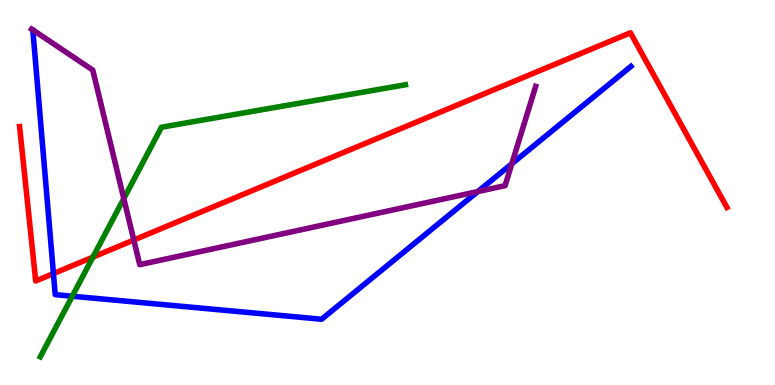[{'lines': ['blue', 'red'], 'intersections': [{'x': 0.689, 'y': 2.89}]}, {'lines': ['green', 'red'], 'intersections': [{'x': 1.2, 'y': 3.32}]}, {'lines': ['purple', 'red'], 'intersections': [{'x': 1.73, 'y': 3.77}]}, {'lines': ['blue', 'green'], 'intersections': [{'x': 0.933, 'y': 2.31}]}, {'lines': ['blue', 'purple'], 'intersections': [{'x': 6.17, 'y': 5.02}, {'x': 6.6, 'y': 5.75}]}, {'lines': ['green', 'purple'], 'intersections': [{'x': 1.6, 'y': 4.84}]}]